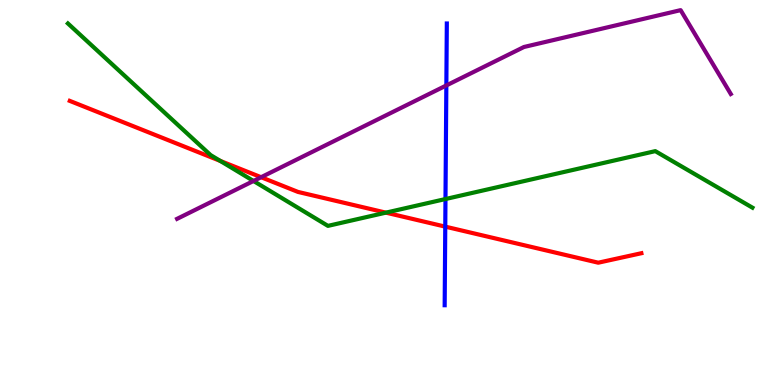[{'lines': ['blue', 'red'], 'intersections': [{'x': 5.75, 'y': 4.11}]}, {'lines': ['green', 'red'], 'intersections': [{'x': 2.84, 'y': 5.82}, {'x': 4.98, 'y': 4.48}]}, {'lines': ['purple', 'red'], 'intersections': [{'x': 3.37, 'y': 5.4}]}, {'lines': ['blue', 'green'], 'intersections': [{'x': 5.75, 'y': 4.83}]}, {'lines': ['blue', 'purple'], 'intersections': [{'x': 5.76, 'y': 7.78}]}, {'lines': ['green', 'purple'], 'intersections': [{'x': 3.27, 'y': 5.3}]}]